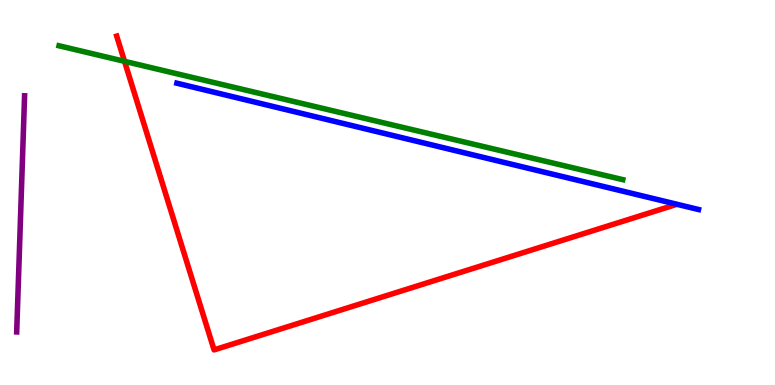[{'lines': ['blue', 'red'], 'intersections': []}, {'lines': ['green', 'red'], 'intersections': [{'x': 1.61, 'y': 8.41}]}, {'lines': ['purple', 'red'], 'intersections': []}, {'lines': ['blue', 'green'], 'intersections': []}, {'lines': ['blue', 'purple'], 'intersections': []}, {'lines': ['green', 'purple'], 'intersections': []}]